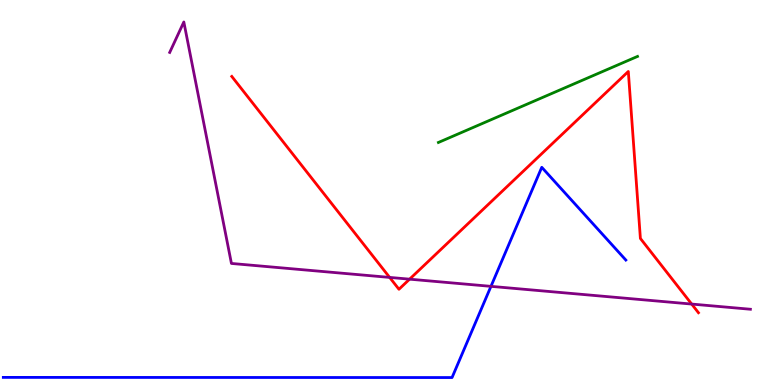[{'lines': ['blue', 'red'], 'intersections': []}, {'lines': ['green', 'red'], 'intersections': []}, {'lines': ['purple', 'red'], 'intersections': [{'x': 5.03, 'y': 2.79}, {'x': 5.28, 'y': 2.75}, {'x': 8.92, 'y': 2.1}]}, {'lines': ['blue', 'green'], 'intersections': []}, {'lines': ['blue', 'purple'], 'intersections': [{'x': 6.34, 'y': 2.56}]}, {'lines': ['green', 'purple'], 'intersections': []}]